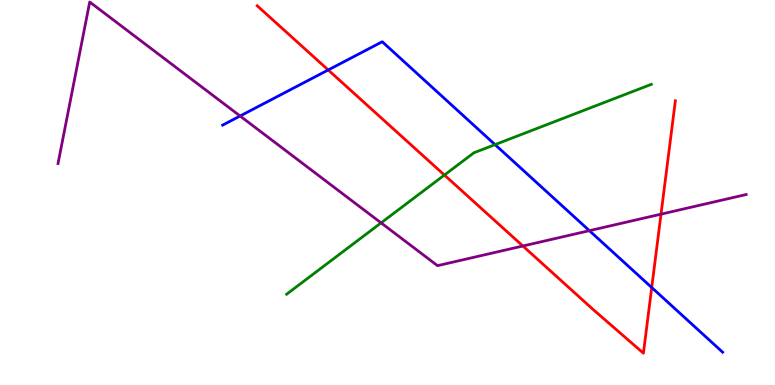[{'lines': ['blue', 'red'], 'intersections': [{'x': 4.23, 'y': 8.18}, {'x': 8.41, 'y': 2.53}]}, {'lines': ['green', 'red'], 'intersections': [{'x': 5.73, 'y': 5.45}]}, {'lines': ['purple', 'red'], 'intersections': [{'x': 6.75, 'y': 3.61}, {'x': 8.53, 'y': 4.44}]}, {'lines': ['blue', 'green'], 'intersections': [{'x': 6.39, 'y': 6.24}]}, {'lines': ['blue', 'purple'], 'intersections': [{'x': 3.1, 'y': 6.99}, {'x': 7.61, 'y': 4.01}]}, {'lines': ['green', 'purple'], 'intersections': [{'x': 4.92, 'y': 4.21}]}]